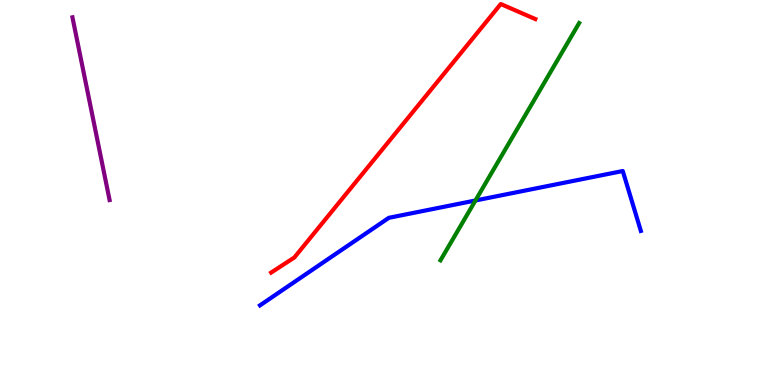[{'lines': ['blue', 'red'], 'intersections': []}, {'lines': ['green', 'red'], 'intersections': []}, {'lines': ['purple', 'red'], 'intersections': []}, {'lines': ['blue', 'green'], 'intersections': [{'x': 6.13, 'y': 4.79}]}, {'lines': ['blue', 'purple'], 'intersections': []}, {'lines': ['green', 'purple'], 'intersections': []}]